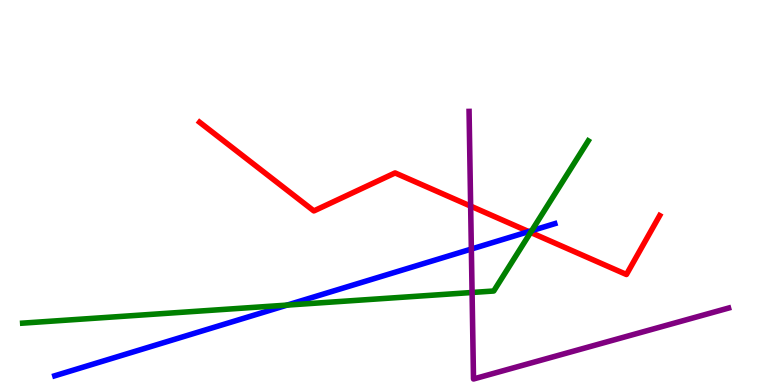[{'lines': ['blue', 'red'], 'intersections': [{'x': 6.82, 'y': 3.98}]}, {'lines': ['green', 'red'], 'intersections': [{'x': 6.85, 'y': 3.96}]}, {'lines': ['purple', 'red'], 'intersections': [{'x': 6.07, 'y': 4.65}]}, {'lines': ['blue', 'green'], 'intersections': [{'x': 3.7, 'y': 2.08}, {'x': 6.86, 'y': 4.01}]}, {'lines': ['blue', 'purple'], 'intersections': [{'x': 6.08, 'y': 3.53}]}, {'lines': ['green', 'purple'], 'intersections': [{'x': 6.09, 'y': 2.4}]}]